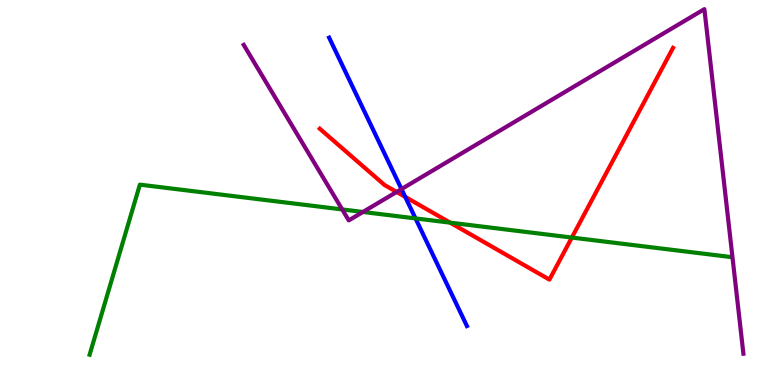[{'lines': ['blue', 'red'], 'intersections': [{'x': 5.23, 'y': 4.89}]}, {'lines': ['green', 'red'], 'intersections': [{'x': 5.81, 'y': 4.22}, {'x': 7.38, 'y': 3.83}]}, {'lines': ['purple', 'red'], 'intersections': [{'x': 5.12, 'y': 5.01}]}, {'lines': ['blue', 'green'], 'intersections': [{'x': 5.36, 'y': 4.33}]}, {'lines': ['blue', 'purple'], 'intersections': [{'x': 5.18, 'y': 5.09}]}, {'lines': ['green', 'purple'], 'intersections': [{'x': 4.42, 'y': 4.56}, {'x': 4.68, 'y': 4.49}]}]